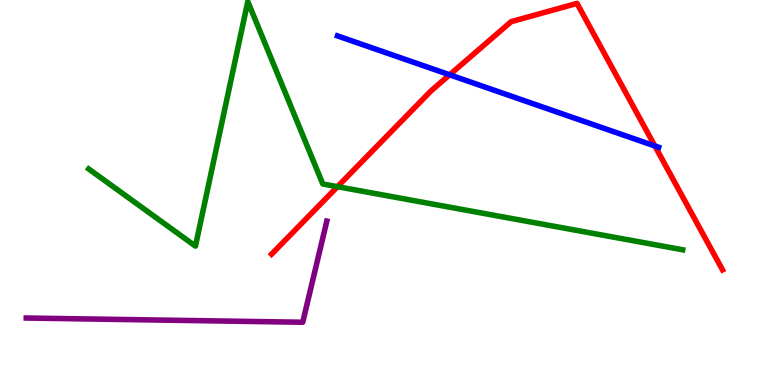[{'lines': ['blue', 'red'], 'intersections': [{'x': 5.8, 'y': 8.06}, {'x': 8.45, 'y': 6.21}]}, {'lines': ['green', 'red'], 'intersections': [{'x': 4.35, 'y': 5.15}]}, {'lines': ['purple', 'red'], 'intersections': []}, {'lines': ['blue', 'green'], 'intersections': []}, {'lines': ['blue', 'purple'], 'intersections': []}, {'lines': ['green', 'purple'], 'intersections': []}]